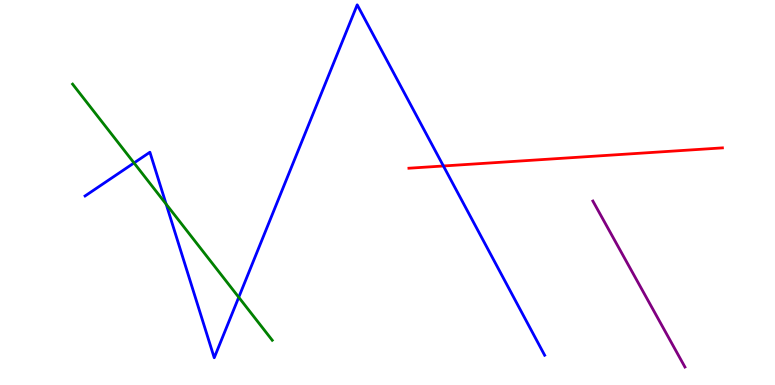[{'lines': ['blue', 'red'], 'intersections': [{'x': 5.72, 'y': 5.69}]}, {'lines': ['green', 'red'], 'intersections': []}, {'lines': ['purple', 'red'], 'intersections': []}, {'lines': ['blue', 'green'], 'intersections': [{'x': 1.73, 'y': 5.77}, {'x': 2.14, 'y': 4.7}, {'x': 3.08, 'y': 2.28}]}, {'lines': ['blue', 'purple'], 'intersections': []}, {'lines': ['green', 'purple'], 'intersections': []}]